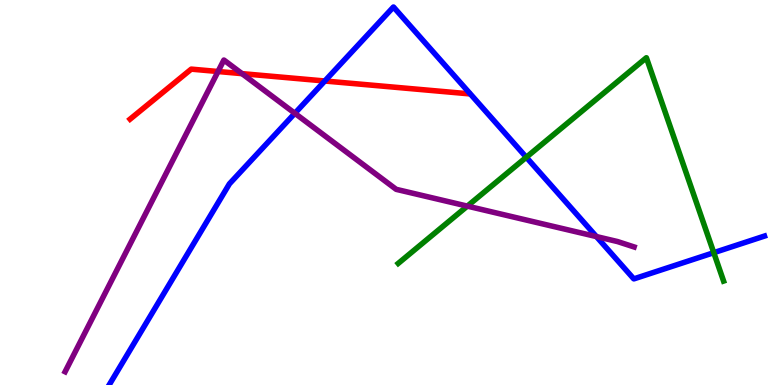[{'lines': ['blue', 'red'], 'intersections': [{'x': 4.19, 'y': 7.9}]}, {'lines': ['green', 'red'], 'intersections': []}, {'lines': ['purple', 'red'], 'intersections': [{'x': 2.81, 'y': 8.14}, {'x': 3.12, 'y': 8.09}]}, {'lines': ['blue', 'green'], 'intersections': [{'x': 6.79, 'y': 5.92}, {'x': 9.21, 'y': 3.44}]}, {'lines': ['blue', 'purple'], 'intersections': [{'x': 3.8, 'y': 7.06}, {'x': 7.7, 'y': 3.86}]}, {'lines': ['green', 'purple'], 'intersections': [{'x': 6.03, 'y': 4.65}]}]